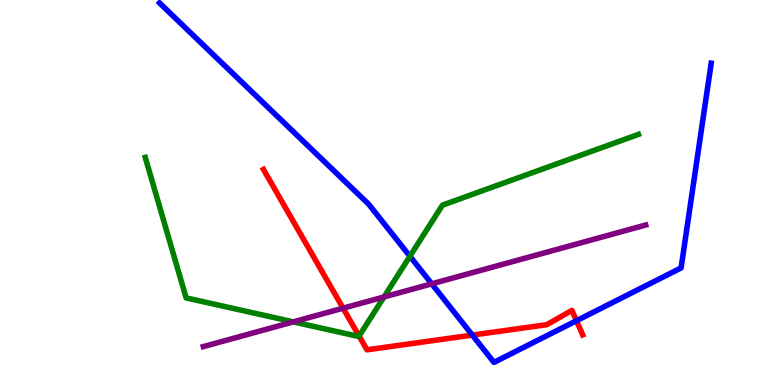[{'lines': ['blue', 'red'], 'intersections': [{'x': 6.09, 'y': 1.3}, {'x': 7.44, 'y': 1.67}]}, {'lines': ['green', 'red'], 'intersections': [{'x': 4.63, 'y': 1.27}]}, {'lines': ['purple', 'red'], 'intersections': [{'x': 4.43, 'y': 1.99}]}, {'lines': ['blue', 'green'], 'intersections': [{'x': 5.29, 'y': 3.34}]}, {'lines': ['blue', 'purple'], 'intersections': [{'x': 5.57, 'y': 2.63}]}, {'lines': ['green', 'purple'], 'intersections': [{'x': 3.78, 'y': 1.64}, {'x': 4.95, 'y': 2.29}]}]